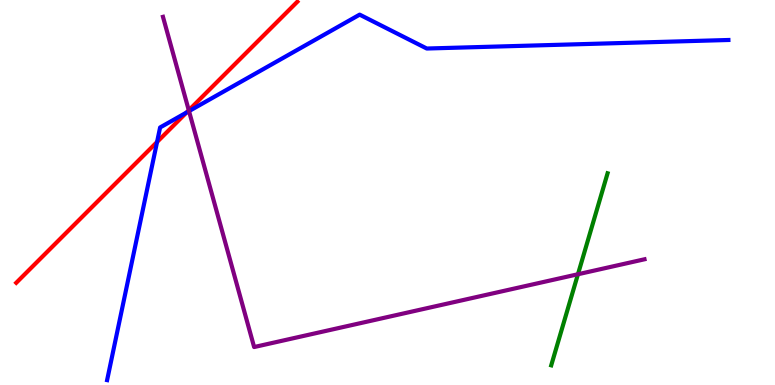[{'lines': ['blue', 'red'], 'intersections': [{'x': 2.03, 'y': 6.31}, {'x': 2.41, 'y': 7.08}]}, {'lines': ['green', 'red'], 'intersections': []}, {'lines': ['purple', 'red'], 'intersections': [{'x': 2.44, 'y': 7.14}]}, {'lines': ['blue', 'green'], 'intersections': []}, {'lines': ['blue', 'purple'], 'intersections': [{'x': 2.44, 'y': 7.11}]}, {'lines': ['green', 'purple'], 'intersections': [{'x': 7.46, 'y': 2.88}]}]